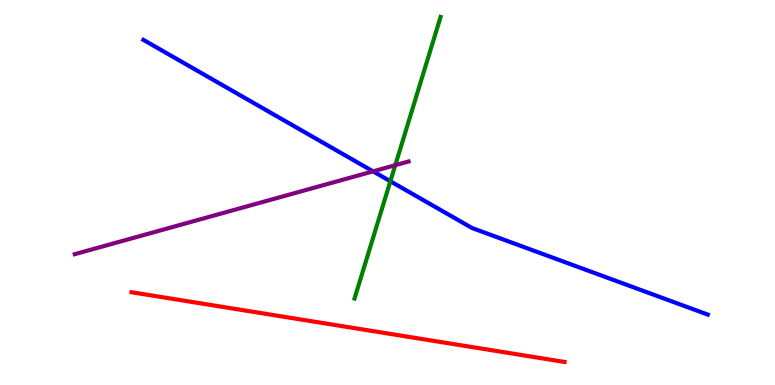[{'lines': ['blue', 'red'], 'intersections': []}, {'lines': ['green', 'red'], 'intersections': []}, {'lines': ['purple', 'red'], 'intersections': []}, {'lines': ['blue', 'green'], 'intersections': [{'x': 5.04, 'y': 5.29}]}, {'lines': ['blue', 'purple'], 'intersections': [{'x': 4.81, 'y': 5.55}]}, {'lines': ['green', 'purple'], 'intersections': [{'x': 5.1, 'y': 5.71}]}]